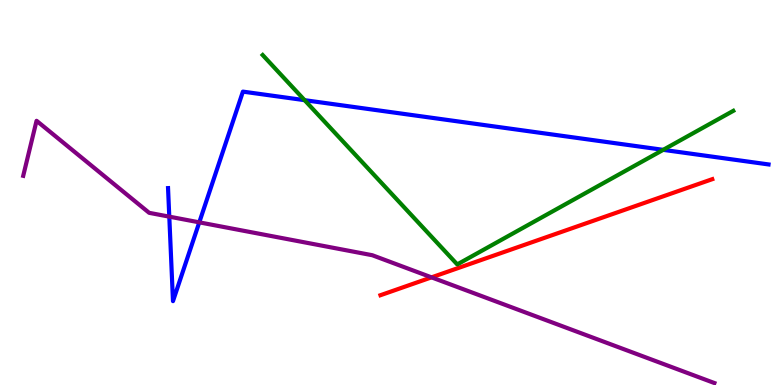[{'lines': ['blue', 'red'], 'intersections': []}, {'lines': ['green', 'red'], 'intersections': []}, {'lines': ['purple', 'red'], 'intersections': [{'x': 5.57, 'y': 2.8}]}, {'lines': ['blue', 'green'], 'intersections': [{'x': 3.93, 'y': 7.4}, {'x': 8.56, 'y': 6.11}]}, {'lines': ['blue', 'purple'], 'intersections': [{'x': 2.18, 'y': 4.37}, {'x': 2.57, 'y': 4.22}]}, {'lines': ['green', 'purple'], 'intersections': []}]